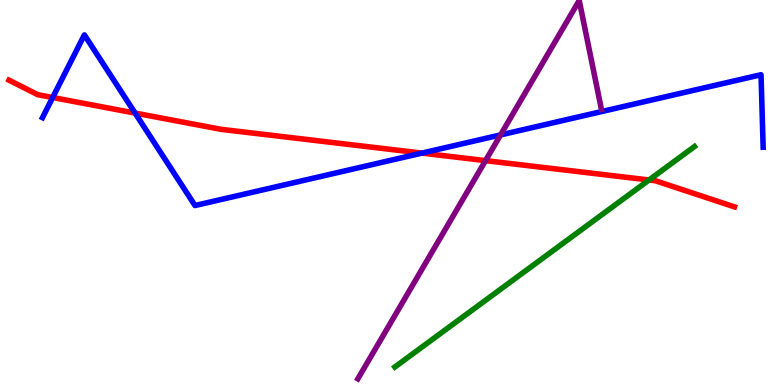[{'lines': ['blue', 'red'], 'intersections': [{'x': 0.68, 'y': 7.47}, {'x': 1.74, 'y': 7.06}, {'x': 5.44, 'y': 6.02}]}, {'lines': ['green', 'red'], 'intersections': [{'x': 8.37, 'y': 5.33}]}, {'lines': ['purple', 'red'], 'intersections': [{'x': 6.26, 'y': 5.83}]}, {'lines': ['blue', 'green'], 'intersections': []}, {'lines': ['blue', 'purple'], 'intersections': [{'x': 6.46, 'y': 6.5}]}, {'lines': ['green', 'purple'], 'intersections': []}]